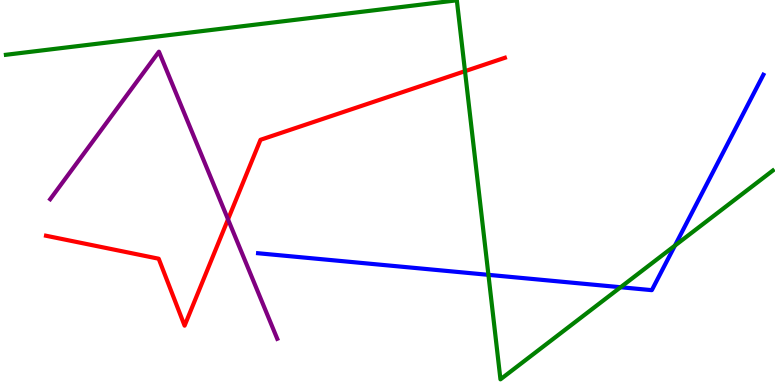[{'lines': ['blue', 'red'], 'intersections': []}, {'lines': ['green', 'red'], 'intersections': [{'x': 6.0, 'y': 8.15}]}, {'lines': ['purple', 'red'], 'intersections': [{'x': 2.94, 'y': 4.3}]}, {'lines': ['blue', 'green'], 'intersections': [{'x': 6.3, 'y': 2.86}, {'x': 8.01, 'y': 2.54}, {'x': 8.71, 'y': 3.62}]}, {'lines': ['blue', 'purple'], 'intersections': []}, {'lines': ['green', 'purple'], 'intersections': []}]